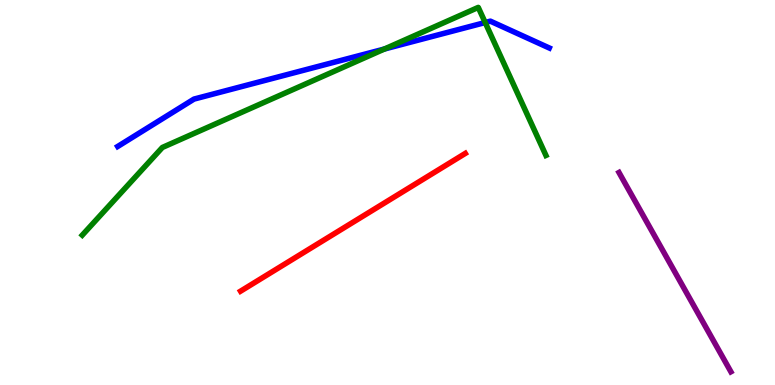[{'lines': ['blue', 'red'], 'intersections': []}, {'lines': ['green', 'red'], 'intersections': []}, {'lines': ['purple', 'red'], 'intersections': []}, {'lines': ['blue', 'green'], 'intersections': [{'x': 4.96, 'y': 8.73}, {'x': 6.26, 'y': 9.41}]}, {'lines': ['blue', 'purple'], 'intersections': []}, {'lines': ['green', 'purple'], 'intersections': []}]